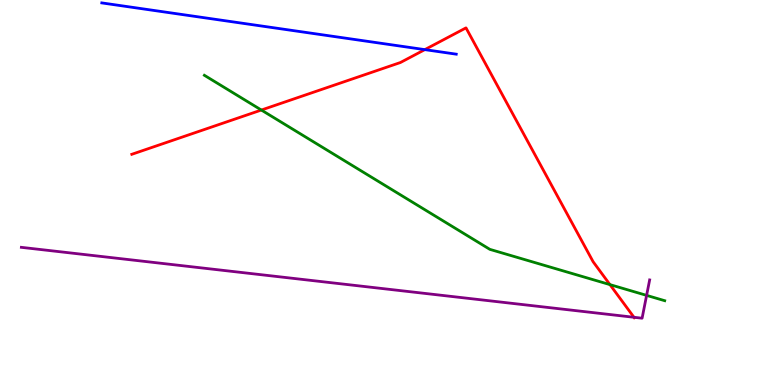[{'lines': ['blue', 'red'], 'intersections': [{'x': 5.48, 'y': 8.71}]}, {'lines': ['green', 'red'], 'intersections': [{'x': 3.37, 'y': 7.14}, {'x': 7.87, 'y': 2.61}]}, {'lines': ['purple', 'red'], 'intersections': [{'x': 8.18, 'y': 1.76}]}, {'lines': ['blue', 'green'], 'intersections': []}, {'lines': ['blue', 'purple'], 'intersections': []}, {'lines': ['green', 'purple'], 'intersections': [{'x': 8.34, 'y': 2.33}]}]